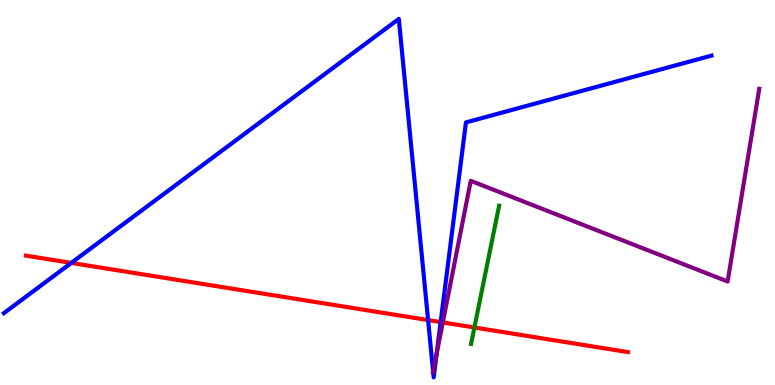[{'lines': ['blue', 'red'], 'intersections': [{'x': 0.92, 'y': 3.17}, {'x': 5.52, 'y': 1.69}, {'x': 5.69, 'y': 1.63}]}, {'lines': ['green', 'red'], 'intersections': [{'x': 6.12, 'y': 1.49}]}, {'lines': ['purple', 'red'], 'intersections': [{'x': 5.71, 'y': 1.63}]}, {'lines': ['blue', 'green'], 'intersections': []}, {'lines': ['blue', 'purple'], 'intersections': [{'x': 5.59, 'y': 0.346}, {'x': 5.63, 'y': 0.815}]}, {'lines': ['green', 'purple'], 'intersections': []}]